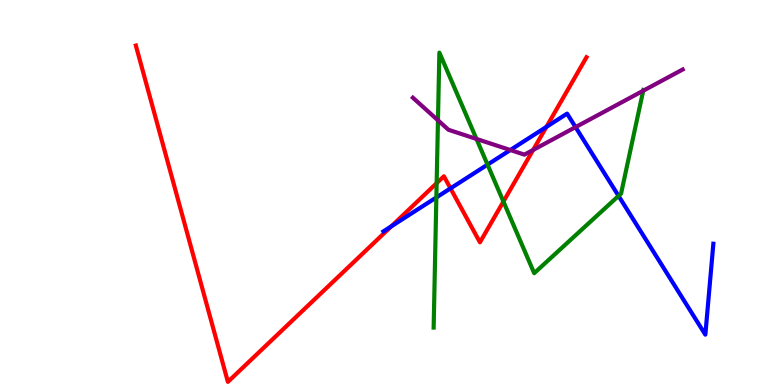[{'lines': ['blue', 'red'], 'intersections': [{'x': 5.05, 'y': 4.12}, {'x': 5.81, 'y': 5.11}, {'x': 7.05, 'y': 6.7}]}, {'lines': ['green', 'red'], 'intersections': [{'x': 5.63, 'y': 5.24}, {'x': 6.5, 'y': 4.76}]}, {'lines': ['purple', 'red'], 'intersections': [{'x': 6.88, 'y': 6.11}]}, {'lines': ['blue', 'green'], 'intersections': [{'x': 5.63, 'y': 4.87}, {'x': 6.29, 'y': 5.72}, {'x': 7.98, 'y': 4.91}]}, {'lines': ['blue', 'purple'], 'intersections': [{'x': 6.58, 'y': 6.1}, {'x': 7.43, 'y': 6.7}]}, {'lines': ['green', 'purple'], 'intersections': [{'x': 5.65, 'y': 6.88}, {'x': 6.15, 'y': 6.39}, {'x': 8.3, 'y': 7.64}]}]